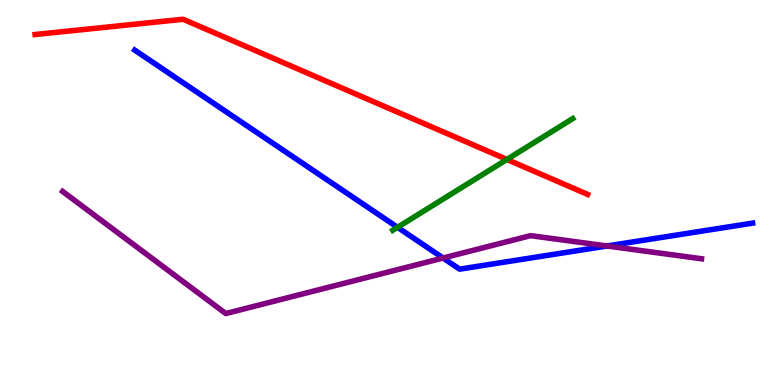[{'lines': ['blue', 'red'], 'intersections': []}, {'lines': ['green', 'red'], 'intersections': [{'x': 6.54, 'y': 5.86}]}, {'lines': ['purple', 'red'], 'intersections': []}, {'lines': ['blue', 'green'], 'intersections': [{'x': 5.13, 'y': 4.1}]}, {'lines': ['blue', 'purple'], 'intersections': [{'x': 5.72, 'y': 3.3}, {'x': 7.83, 'y': 3.61}]}, {'lines': ['green', 'purple'], 'intersections': []}]